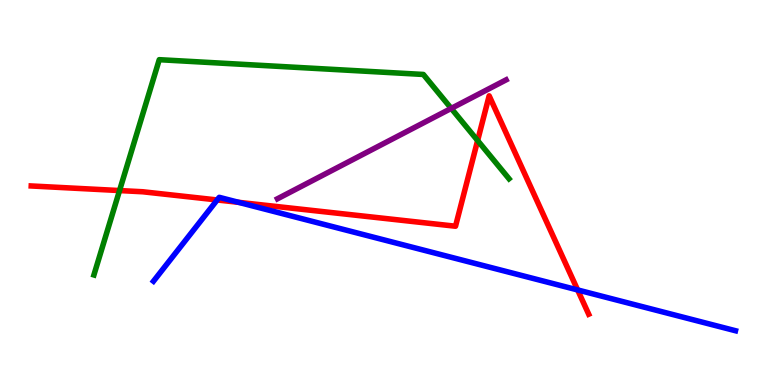[{'lines': ['blue', 'red'], 'intersections': [{'x': 2.8, 'y': 4.81}, {'x': 3.08, 'y': 4.75}, {'x': 7.45, 'y': 2.47}]}, {'lines': ['green', 'red'], 'intersections': [{'x': 1.54, 'y': 5.05}, {'x': 6.16, 'y': 6.35}]}, {'lines': ['purple', 'red'], 'intersections': []}, {'lines': ['blue', 'green'], 'intersections': []}, {'lines': ['blue', 'purple'], 'intersections': []}, {'lines': ['green', 'purple'], 'intersections': [{'x': 5.82, 'y': 7.18}]}]